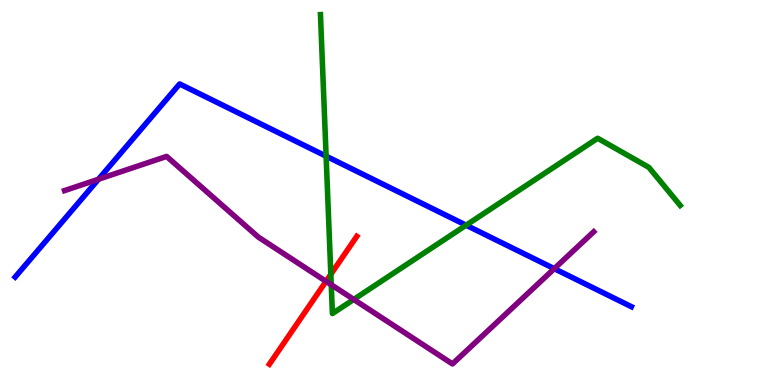[{'lines': ['blue', 'red'], 'intersections': []}, {'lines': ['green', 'red'], 'intersections': [{'x': 4.27, 'y': 2.87}]}, {'lines': ['purple', 'red'], 'intersections': [{'x': 4.21, 'y': 2.69}]}, {'lines': ['blue', 'green'], 'intersections': [{'x': 4.21, 'y': 5.94}, {'x': 6.01, 'y': 4.15}]}, {'lines': ['blue', 'purple'], 'intersections': [{'x': 1.27, 'y': 5.34}, {'x': 7.15, 'y': 3.02}]}, {'lines': ['green', 'purple'], 'intersections': [{'x': 4.27, 'y': 2.6}, {'x': 4.56, 'y': 2.22}]}]